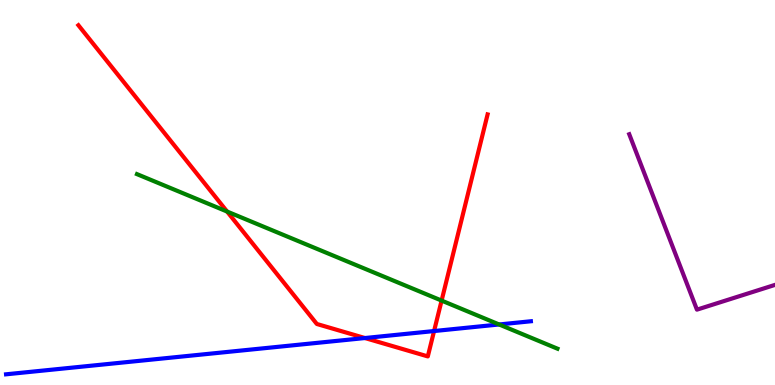[{'lines': ['blue', 'red'], 'intersections': [{'x': 4.71, 'y': 1.22}, {'x': 5.6, 'y': 1.4}]}, {'lines': ['green', 'red'], 'intersections': [{'x': 2.93, 'y': 4.51}, {'x': 5.7, 'y': 2.19}]}, {'lines': ['purple', 'red'], 'intersections': []}, {'lines': ['blue', 'green'], 'intersections': [{'x': 6.44, 'y': 1.57}]}, {'lines': ['blue', 'purple'], 'intersections': []}, {'lines': ['green', 'purple'], 'intersections': []}]